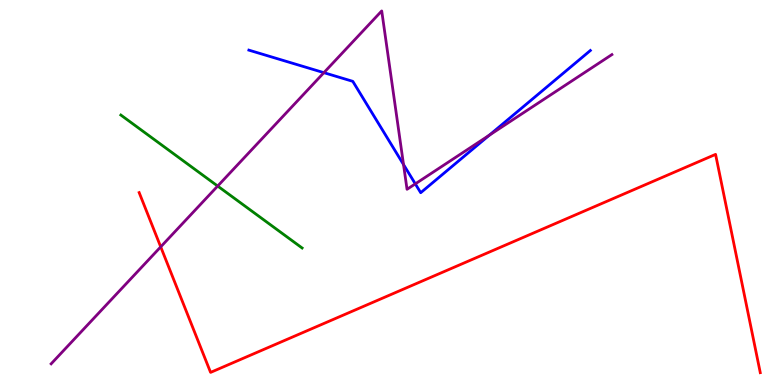[{'lines': ['blue', 'red'], 'intersections': []}, {'lines': ['green', 'red'], 'intersections': []}, {'lines': ['purple', 'red'], 'intersections': [{'x': 2.07, 'y': 3.59}]}, {'lines': ['blue', 'green'], 'intersections': []}, {'lines': ['blue', 'purple'], 'intersections': [{'x': 4.18, 'y': 8.11}, {'x': 5.21, 'y': 5.73}, {'x': 5.36, 'y': 5.22}, {'x': 6.31, 'y': 6.49}]}, {'lines': ['green', 'purple'], 'intersections': [{'x': 2.81, 'y': 5.17}]}]